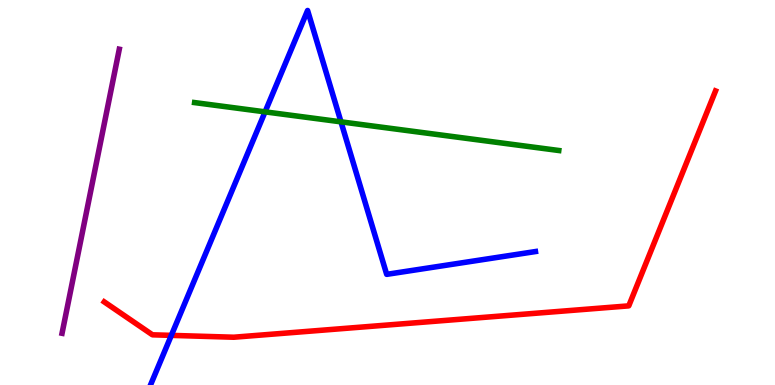[{'lines': ['blue', 'red'], 'intersections': [{'x': 2.21, 'y': 1.29}]}, {'lines': ['green', 'red'], 'intersections': []}, {'lines': ['purple', 'red'], 'intersections': []}, {'lines': ['blue', 'green'], 'intersections': [{'x': 3.42, 'y': 7.09}, {'x': 4.4, 'y': 6.84}]}, {'lines': ['blue', 'purple'], 'intersections': []}, {'lines': ['green', 'purple'], 'intersections': []}]